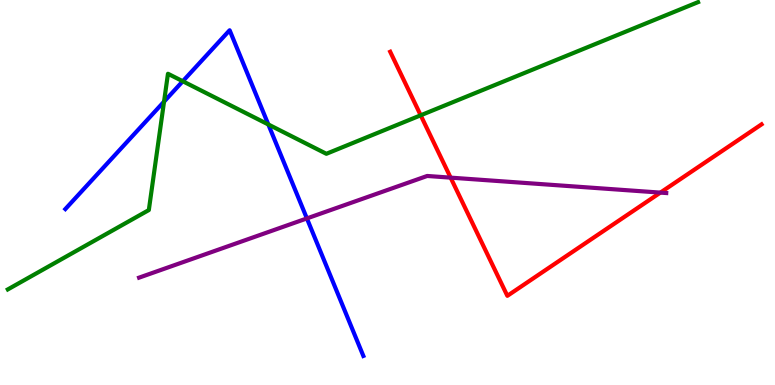[{'lines': ['blue', 'red'], 'intersections': []}, {'lines': ['green', 'red'], 'intersections': [{'x': 5.43, 'y': 7.01}]}, {'lines': ['purple', 'red'], 'intersections': [{'x': 5.81, 'y': 5.39}, {'x': 8.52, 'y': 5.0}]}, {'lines': ['blue', 'green'], 'intersections': [{'x': 2.12, 'y': 7.36}, {'x': 2.36, 'y': 7.89}, {'x': 3.46, 'y': 6.77}]}, {'lines': ['blue', 'purple'], 'intersections': [{'x': 3.96, 'y': 4.33}]}, {'lines': ['green', 'purple'], 'intersections': []}]